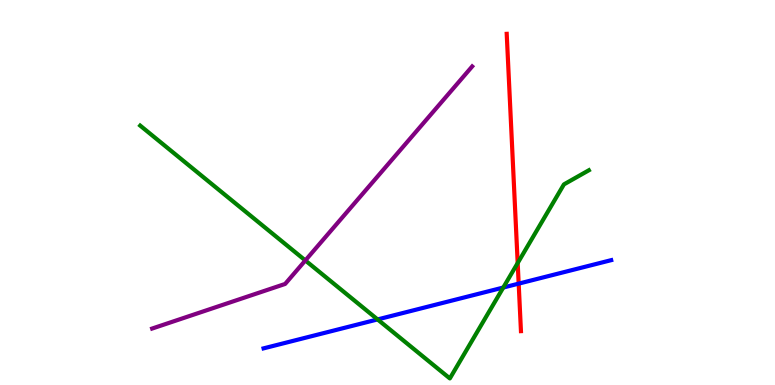[{'lines': ['blue', 'red'], 'intersections': [{'x': 6.69, 'y': 2.63}]}, {'lines': ['green', 'red'], 'intersections': [{'x': 6.68, 'y': 3.17}]}, {'lines': ['purple', 'red'], 'intersections': []}, {'lines': ['blue', 'green'], 'intersections': [{'x': 4.87, 'y': 1.7}, {'x': 6.49, 'y': 2.53}]}, {'lines': ['blue', 'purple'], 'intersections': []}, {'lines': ['green', 'purple'], 'intersections': [{'x': 3.94, 'y': 3.24}]}]